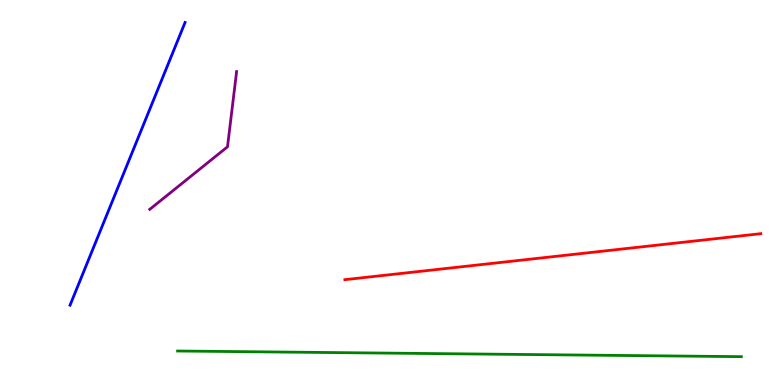[{'lines': ['blue', 'red'], 'intersections': []}, {'lines': ['green', 'red'], 'intersections': []}, {'lines': ['purple', 'red'], 'intersections': []}, {'lines': ['blue', 'green'], 'intersections': []}, {'lines': ['blue', 'purple'], 'intersections': []}, {'lines': ['green', 'purple'], 'intersections': []}]